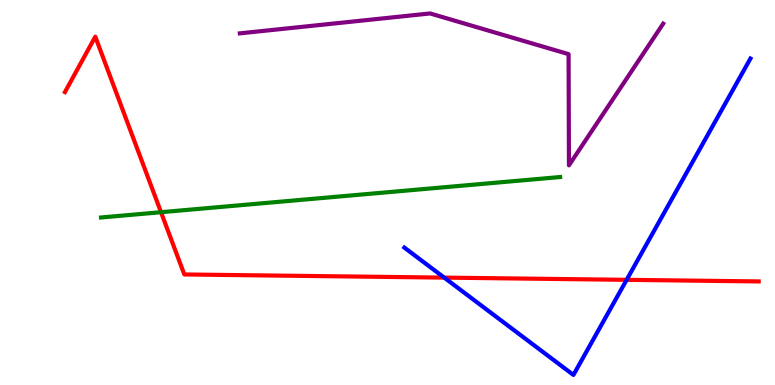[{'lines': ['blue', 'red'], 'intersections': [{'x': 5.73, 'y': 2.79}, {'x': 8.09, 'y': 2.73}]}, {'lines': ['green', 'red'], 'intersections': [{'x': 2.08, 'y': 4.49}]}, {'lines': ['purple', 'red'], 'intersections': []}, {'lines': ['blue', 'green'], 'intersections': []}, {'lines': ['blue', 'purple'], 'intersections': []}, {'lines': ['green', 'purple'], 'intersections': []}]